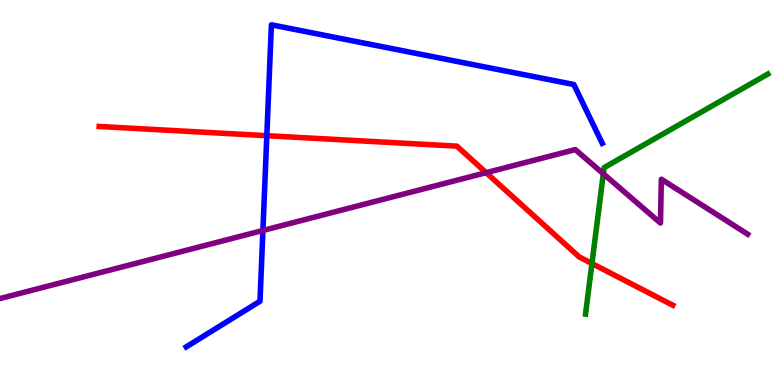[{'lines': ['blue', 'red'], 'intersections': [{'x': 3.44, 'y': 6.48}]}, {'lines': ['green', 'red'], 'intersections': [{'x': 7.64, 'y': 3.16}]}, {'lines': ['purple', 'red'], 'intersections': [{'x': 6.27, 'y': 5.52}]}, {'lines': ['blue', 'green'], 'intersections': []}, {'lines': ['blue', 'purple'], 'intersections': [{'x': 3.39, 'y': 4.01}]}, {'lines': ['green', 'purple'], 'intersections': [{'x': 7.78, 'y': 5.49}]}]